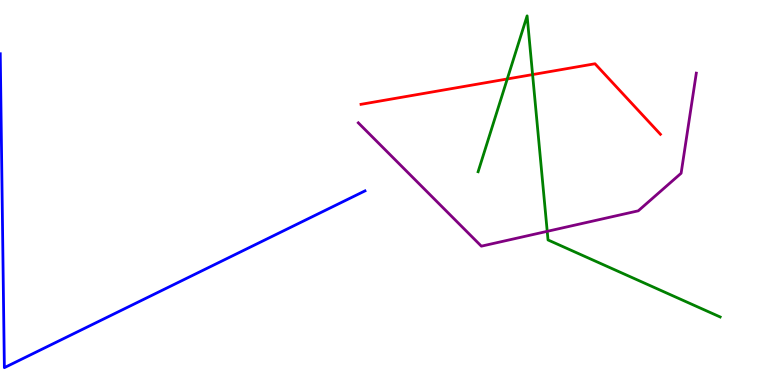[{'lines': ['blue', 'red'], 'intersections': []}, {'lines': ['green', 'red'], 'intersections': [{'x': 6.55, 'y': 7.95}, {'x': 6.87, 'y': 8.06}]}, {'lines': ['purple', 'red'], 'intersections': []}, {'lines': ['blue', 'green'], 'intersections': []}, {'lines': ['blue', 'purple'], 'intersections': []}, {'lines': ['green', 'purple'], 'intersections': [{'x': 7.06, 'y': 3.99}]}]